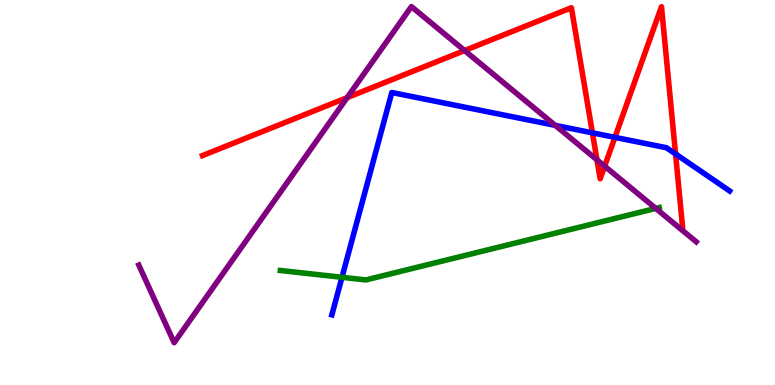[{'lines': ['blue', 'red'], 'intersections': [{'x': 7.64, 'y': 6.55}, {'x': 7.93, 'y': 6.43}, {'x': 8.72, 'y': 6.0}]}, {'lines': ['green', 'red'], 'intersections': []}, {'lines': ['purple', 'red'], 'intersections': [{'x': 4.48, 'y': 7.46}, {'x': 5.99, 'y': 8.69}, {'x': 7.7, 'y': 5.85}, {'x': 7.8, 'y': 5.68}]}, {'lines': ['blue', 'green'], 'intersections': [{'x': 4.41, 'y': 2.8}]}, {'lines': ['blue', 'purple'], 'intersections': [{'x': 7.16, 'y': 6.74}]}, {'lines': ['green', 'purple'], 'intersections': [{'x': 8.46, 'y': 4.59}]}]